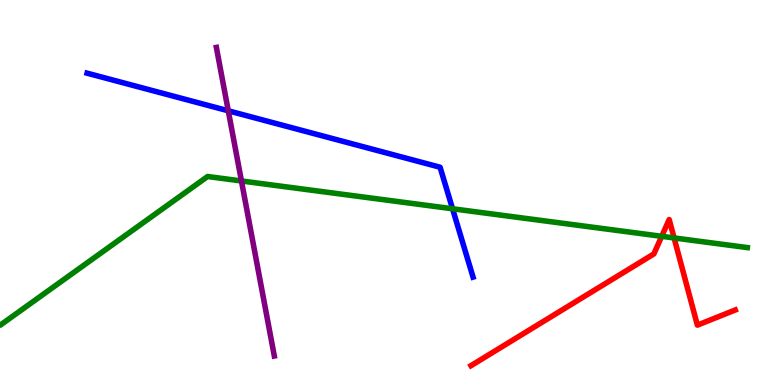[{'lines': ['blue', 'red'], 'intersections': []}, {'lines': ['green', 'red'], 'intersections': [{'x': 8.54, 'y': 3.86}, {'x': 8.7, 'y': 3.82}]}, {'lines': ['purple', 'red'], 'intersections': []}, {'lines': ['blue', 'green'], 'intersections': [{'x': 5.84, 'y': 4.58}]}, {'lines': ['blue', 'purple'], 'intersections': [{'x': 2.95, 'y': 7.12}]}, {'lines': ['green', 'purple'], 'intersections': [{'x': 3.12, 'y': 5.3}]}]